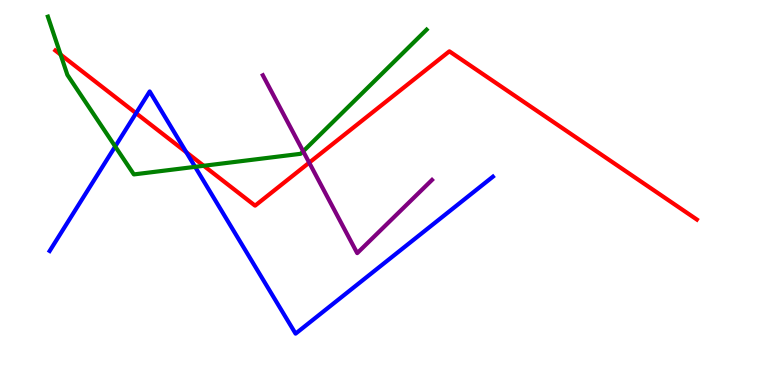[{'lines': ['blue', 'red'], 'intersections': [{'x': 1.76, 'y': 7.06}, {'x': 2.4, 'y': 6.05}]}, {'lines': ['green', 'red'], 'intersections': [{'x': 0.782, 'y': 8.58}, {'x': 2.63, 'y': 5.69}]}, {'lines': ['purple', 'red'], 'intersections': [{'x': 3.99, 'y': 5.78}]}, {'lines': ['blue', 'green'], 'intersections': [{'x': 1.49, 'y': 6.2}, {'x': 2.52, 'y': 5.67}]}, {'lines': ['blue', 'purple'], 'intersections': []}, {'lines': ['green', 'purple'], 'intersections': [{'x': 3.91, 'y': 6.07}]}]